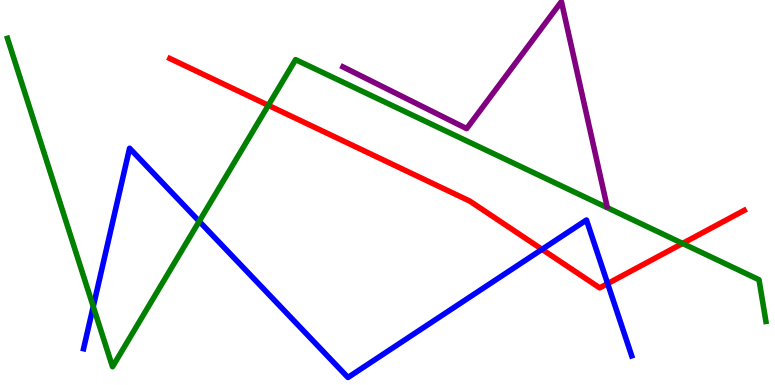[{'lines': ['blue', 'red'], 'intersections': [{'x': 6.99, 'y': 3.52}, {'x': 7.84, 'y': 2.63}]}, {'lines': ['green', 'red'], 'intersections': [{'x': 3.46, 'y': 7.26}, {'x': 8.81, 'y': 3.68}]}, {'lines': ['purple', 'red'], 'intersections': []}, {'lines': ['blue', 'green'], 'intersections': [{'x': 1.2, 'y': 2.04}, {'x': 2.57, 'y': 4.25}]}, {'lines': ['blue', 'purple'], 'intersections': []}, {'lines': ['green', 'purple'], 'intersections': []}]